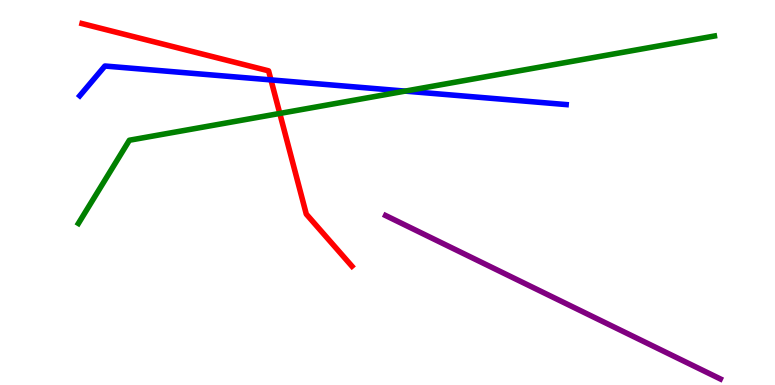[{'lines': ['blue', 'red'], 'intersections': [{'x': 3.5, 'y': 7.92}]}, {'lines': ['green', 'red'], 'intersections': [{'x': 3.61, 'y': 7.05}]}, {'lines': ['purple', 'red'], 'intersections': []}, {'lines': ['blue', 'green'], 'intersections': [{'x': 5.23, 'y': 7.63}]}, {'lines': ['blue', 'purple'], 'intersections': []}, {'lines': ['green', 'purple'], 'intersections': []}]